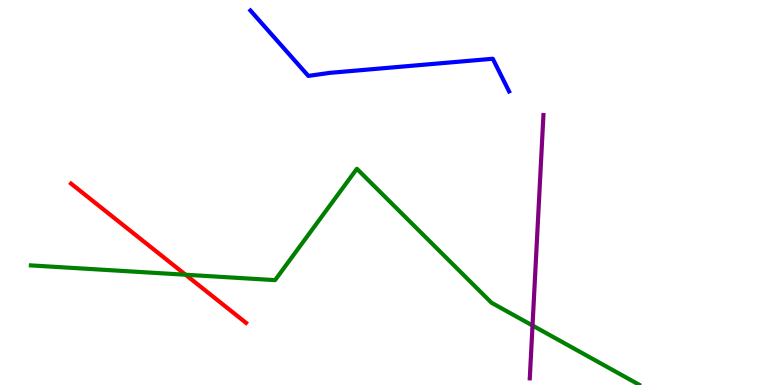[{'lines': ['blue', 'red'], 'intersections': []}, {'lines': ['green', 'red'], 'intersections': [{'x': 2.39, 'y': 2.86}]}, {'lines': ['purple', 'red'], 'intersections': []}, {'lines': ['blue', 'green'], 'intersections': []}, {'lines': ['blue', 'purple'], 'intersections': []}, {'lines': ['green', 'purple'], 'intersections': [{'x': 6.87, 'y': 1.54}]}]